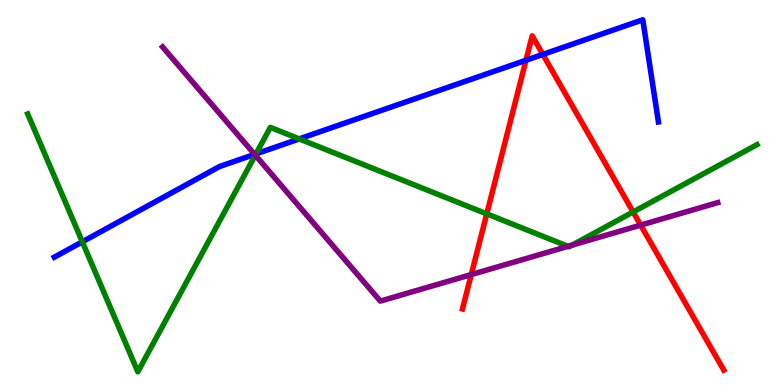[{'lines': ['blue', 'red'], 'intersections': [{'x': 6.79, 'y': 8.43}, {'x': 7.0, 'y': 8.59}]}, {'lines': ['green', 'red'], 'intersections': [{'x': 6.28, 'y': 4.45}, {'x': 8.17, 'y': 4.49}]}, {'lines': ['purple', 'red'], 'intersections': [{'x': 6.08, 'y': 2.87}, {'x': 8.27, 'y': 4.15}]}, {'lines': ['blue', 'green'], 'intersections': [{'x': 1.06, 'y': 3.72}, {'x': 3.3, 'y': 6.0}, {'x': 3.86, 'y': 6.39}]}, {'lines': ['blue', 'purple'], 'intersections': [{'x': 3.29, 'y': 5.99}]}, {'lines': ['green', 'purple'], 'intersections': [{'x': 3.29, 'y': 5.97}, {'x': 7.33, 'y': 3.6}, {'x': 7.38, 'y': 3.63}]}]